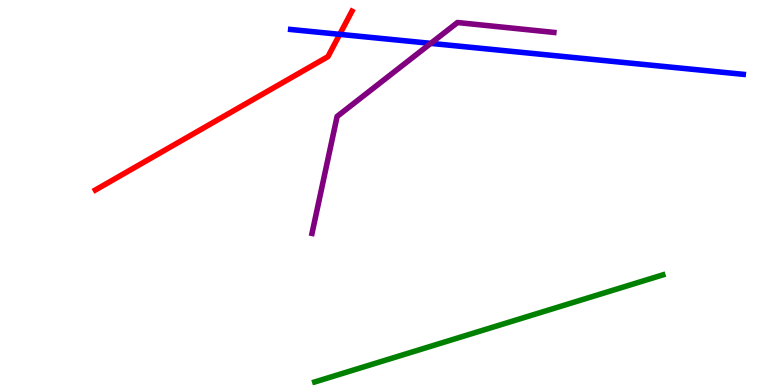[{'lines': ['blue', 'red'], 'intersections': [{'x': 4.38, 'y': 9.11}]}, {'lines': ['green', 'red'], 'intersections': []}, {'lines': ['purple', 'red'], 'intersections': []}, {'lines': ['blue', 'green'], 'intersections': []}, {'lines': ['blue', 'purple'], 'intersections': [{'x': 5.56, 'y': 8.87}]}, {'lines': ['green', 'purple'], 'intersections': []}]